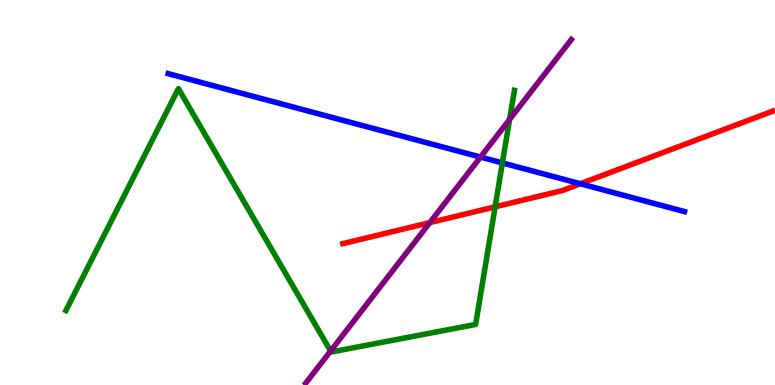[{'lines': ['blue', 'red'], 'intersections': [{'x': 7.49, 'y': 5.23}]}, {'lines': ['green', 'red'], 'intersections': [{'x': 6.39, 'y': 4.63}]}, {'lines': ['purple', 'red'], 'intersections': [{'x': 5.55, 'y': 4.22}]}, {'lines': ['blue', 'green'], 'intersections': [{'x': 6.48, 'y': 5.77}]}, {'lines': ['blue', 'purple'], 'intersections': [{'x': 6.2, 'y': 5.92}]}, {'lines': ['green', 'purple'], 'intersections': [{'x': 4.27, 'y': 0.883}, {'x': 6.58, 'y': 6.9}]}]